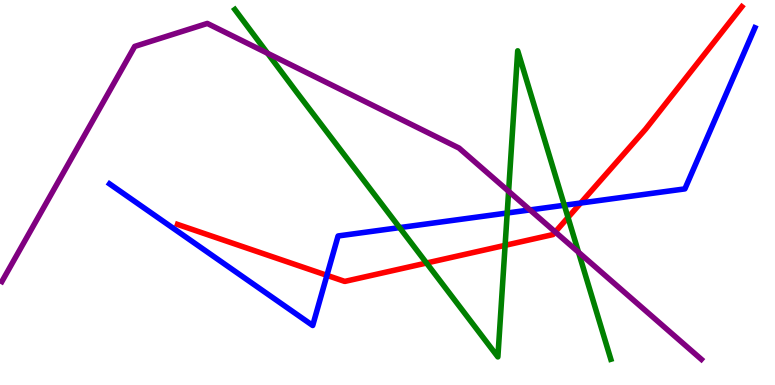[{'lines': ['blue', 'red'], 'intersections': [{'x': 4.22, 'y': 2.85}, {'x': 7.49, 'y': 4.73}]}, {'lines': ['green', 'red'], 'intersections': [{'x': 5.5, 'y': 3.17}, {'x': 6.52, 'y': 3.63}, {'x': 7.33, 'y': 4.35}]}, {'lines': ['purple', 'red'], 'intersections': [{'x': 7.16, 'y': 3.97}]}, {'lines': ['blue', 'green'], 'intersections': [{'x': 5.16, 'y': 4.09}, {'x': 6.54, 'y': 4.47}, {'x': 7.28, 'y': 4.67}]}, {'lines': ['blue', 'purple'], 'intersections': [{'x': 6.84, 'y': 4.55}]}, {'lines': ['green', 'purple'], 'intersections': [{'x': 3.45, 'y': 8.62}, {'x': 6.56, 'y': 5.03}, {'x': 7.46, 'y': 3.45}]}]